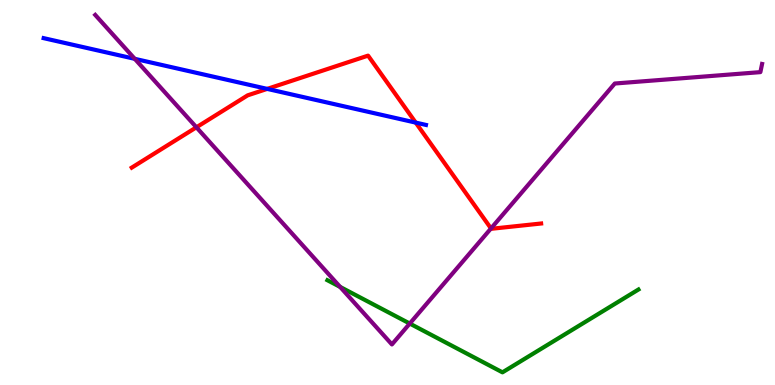[{'lines': ['blue', 'red'], 'intersections': [{'x': 3.45, 'y': 7.69}, {'x': 5.36, 'y': 6.82}]}, {'lines': ['green', 'red'], 'intersections': []}, {'lines': ['purple', 'red'], 'intersections': [{'x': 2.53, 'y': 6.69}, {'x': 6.34, 'y': 4.07}]}, {'lines': ['blue', 'green'], 'intersections': []}, {'lines': ['blue', 'purple'], 'intersections': [{'x': 1.74, 'y': 8.47}]}, {'lines': ['green', 'purple'], 'intersections': [{'x': 4.39, 'y': 2.55}, {'x': 5.29, 'y': 1.6}]}]